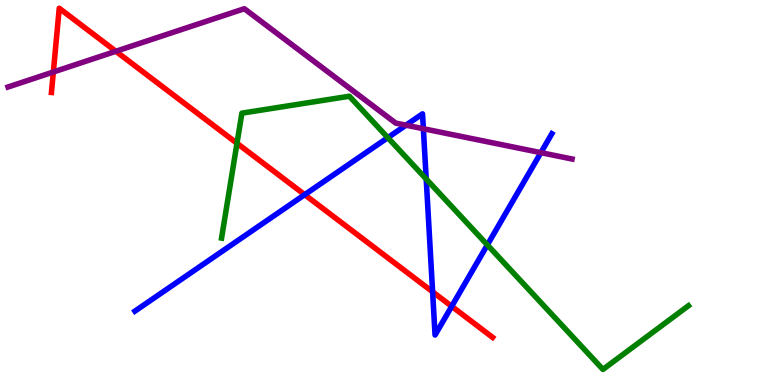[{'lines': ['blue', 'red'], 'intersections': [{'x': 3.93, 'y': 4.94}, {'x': 5.58, 'y': 2.42}, {'x': 5.83, 'y': 2.04}]}, {'lines': ['green', 'red'], 'intersections': [{'x': 3.06, 'y': 6.28}]}, {'lines': ['purple', 'red'], 'intersections': [{'x': 0.688, 'y': 8.13}, {'x': 1.5, 'y': 8.67}]}, {'lines': ['blue', 'green'], 'intersections': [{'x': 5.0, 'y': 6.42}, {'x': 5.5, 'y': 5.35}, {'x': 6.29, 'y': 3.64}]}, {'lines': ['blue', 'purple'], 'intersections': [{'x': 5.24, 'y': 6.75}, {'x': 5.46, 'y': 6.66}, {'x': 6.98, 'y': 6.03}]}, {'lines': ['green', 'purple'], 'intersections': []}]